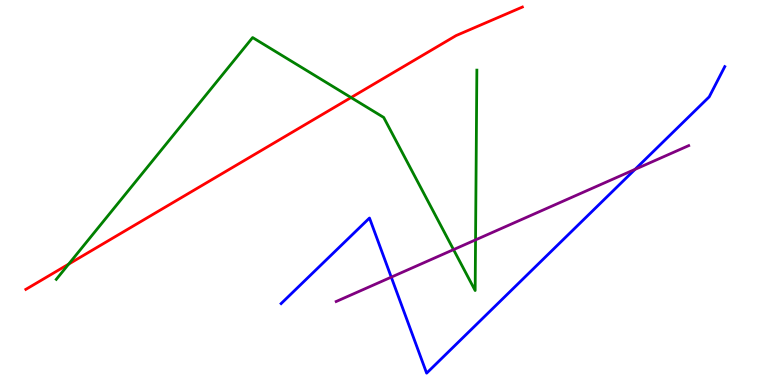[{'lines': ['blue', 'red'], 'intersections': []}, {'lines': ['green', 'red'], 'intersections': [{'x': 0.886, 'y': 3.14}, {'x': 4.53, 'y': 7.47}]}, {'lines': ['purple', 'red'], 'intersections': []}, {'lines': ['blue', 'green'], 'intersections': []}, {'lines': ['blue', 'purple'], 'intersections': [{'x': 5.05, 'y': 2.8}, {'x': 8.19, 'y': 5.6}]}, {'lines': ['green', 'purple'], 'intersections': [{'x': 5.85, 'y': 3.52}, {'x': 6.14, 'y': 3.77}]}]